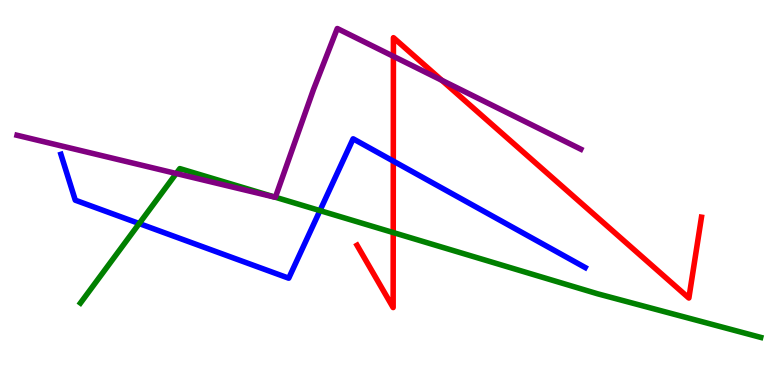[{'lines': ['blue', 'red'], 'intersections': [{'x': 5.07, 'y': 5.82}]}, {'lines': ['green', 'red'], 'intersections': [{'x': 5.07, 'y': 3.96}]}, {'lines': ['purple', 'red'], 'intersections': [{'x': 5.08, 'y': 8.54}, {'x': 5.7, 'y': 7.91}]}, {'lines': ['blue', 'green'], 'intersections': [{'x': 1.8, 'y': 4.19}, {'x': 4.13, 'y': 4.53}]}, {'lines': ['blue', 'purple'], 'intersections': []}, {'lines': ['green', 'purple'], 'intersections': [{'x': 2.27, 'y': 5.49}, {'x': 3.55, 'y': 4.88}]}]